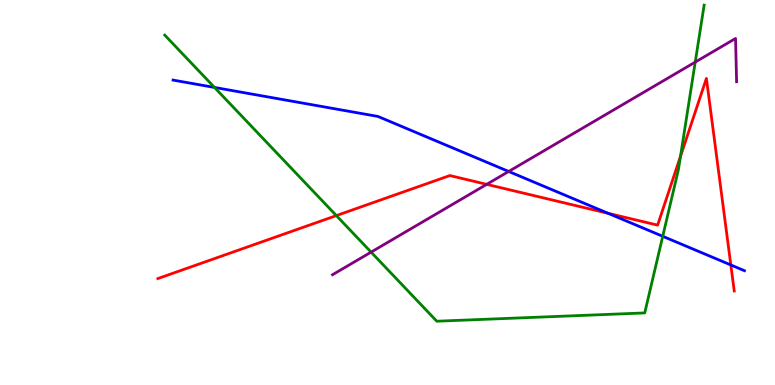[{'lines': ['blue', 'red'], 'intersections': [{'x': 7.85, 'y': 4.46}, {'x': 9.43, 'y': 3.12}]}, {'lines': ['green', 'red'], 'intersections': [{'x': 4.34, 'y': 4.4}, {'x': 8.78, 'y': 5.94}]}, {'lines': ['purple', 'red'], 'intersections': [{'x': 6.28, 'y': 5.21}]}, {'lines': ['blue', 'green'], 'intersections': [{'x': 2.77, 'y': 7.73}, {'x': 8.55, 'y': 3.86}]}, {'lines': ['blue', 'purple'], 'intersections': [{'x': 6.56, 'y': 5.55}]}, {'lines': ['green', 'purple'], 'intersections': [{'x': 4.79, 'y': 3.45}, {'x': 8.97, 'y': 8.39}]}]